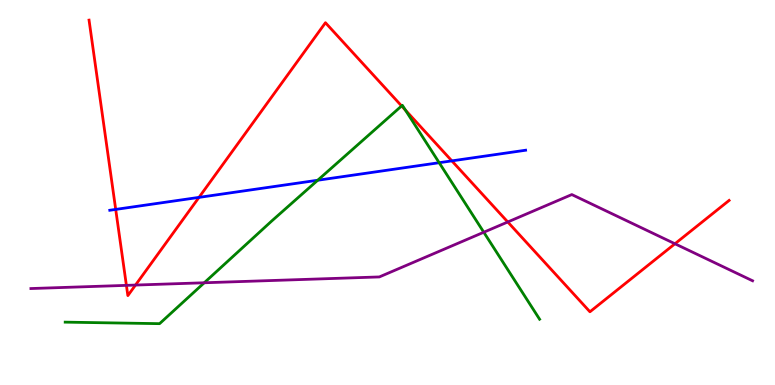[{'lines': ['blue', 'red'], 'intersections': [{'x': 1.49, 'y': 4.56}, {'x': 2.57, 'y': 4.87}, {'x': 5.83, 'y': 5.82}]}, {'lines': ['green', 'red'], 'intersections': [{'x': 5.18, 'y': 7.25}, {'x': 5.23, 'y': 7.14}]}, {'lines': ['purple', 'red'], 'intersections': [{'x': 1.63, 'y': 2.59}, {'x': 1.75, 'y': 2.6}, {'x': 6.55, 'y': 4.23}, {'x': 8.71, 'y': 3.67}]}, {'lines': ['blue', 'green'], 'intersections': [{'x': 4.1, 'y': 5.32}, {'x': 5.67, 'y': 5.77}]}, {'lines': ['blue', 'purple'], 'intersections': []}, {'lines': ['green', 'purple'], 'intersections': [{'x': 2.64, 'y': 2.66}, {'x': 6.24, 'y': 3.97}]}]